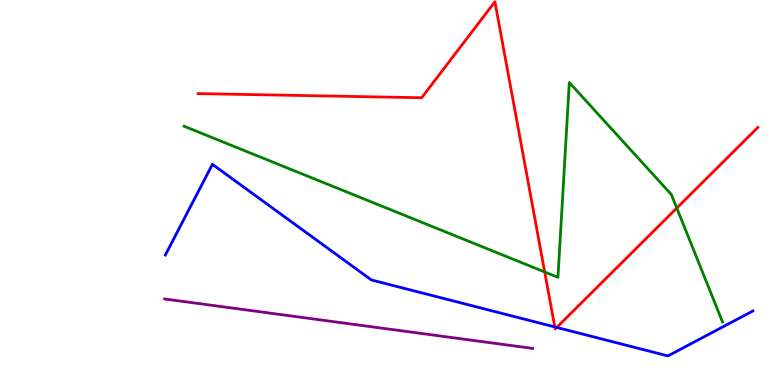[{'lines': ['blue', 'red'], 'intersections': [{'x': 7.16, 'y': 1.51}, {'x': 7.18, 'y': 1.5}]}, {'lines': ['green', 'red'], 'intersections': [{'x': 7.03, 'y': 2.94}, {'x': 8.73, 'y': 4.6}]}, {'lines': ['purple', 'red'], 'intersections': []}, {'lines': ['blue', 'green'], 'intersections': []}, {'lines': ['blue', 'purple'], 'intersections': []}, {'lines': ['green', 'purple'], 'intersections': []}]